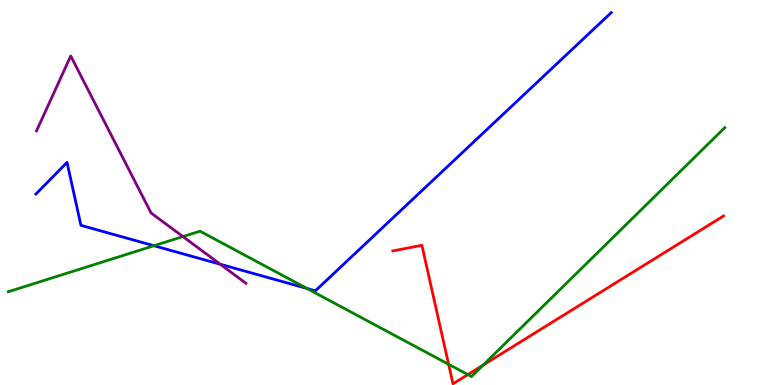[{'lines': ['blue', 'red'], 'intersections': []}, {'lines': ['green', 'red'], 'intersections': [{'x': 5.79, 'y': 0.538}, {'x': 6.04, 'y': 0.27}, {'x': 6.23, 'y': 0.517}]}, {'lines': ['purple', 'red'], 'intersections': []}, {'lines': ['blue', 'green'], 'intersections': [{'x': 1.99, 'y': 3.62}, {'x': 3.96, 'y': 2.51}]}, {'lines': ['blue', 'purple'], 'intersections': [{'x': 2.84, 'y': 3.14}]}, {'lines': ['green', 'purple'], 'intersections': [{'x': 2.36, 'y': 3.85}]}]